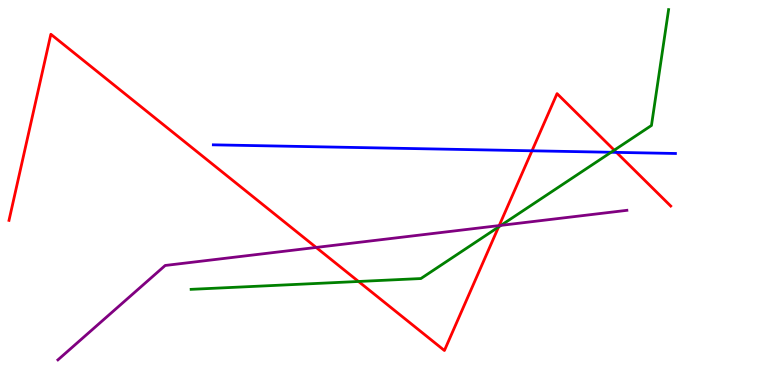[{'lines': ['blue', 'red'], 'intersections': [{'x': 6.86, 'y': 6.08}, {'x': 7.95, 'y': 6.04}]}, {'lines': ['green', 'red'], 'intersections': [{'x': 4.63, 'y': 2.69}, {'x': 6.43, 'y': 4.1}, {'x': 7.93, 'y': 6.1}]}, {'lines': ['purple', 'red'], 'intersections': [{'x': 4.08, 'y': 3.57}, {'x': 6.44, 'y': 4.14}]}, {'lines': ['blue', 'green'], 'intersections': [{'x': 7.88, 'y': 6.04}]}, {'lines': ['blue', 'purple'], 'intersections': []}, {'lines': ['green', 'purple'], 'intersections': [{'x': 6.46, 'y': 4.15}]}]